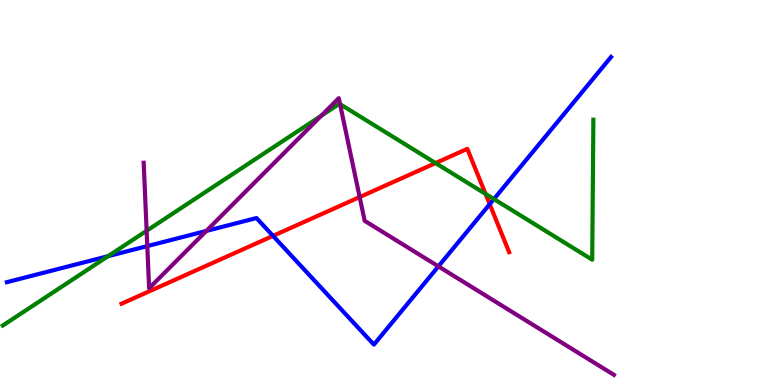[{'lines': ['blue', 'red'], 'intersections': [{'x': 3.52, 'y': 3.87}, {'x': 6.32, 'y': 4.7}]}, {'lines': ['green', 'red'], 'intersections': [{'x': 5.62, 'y': 5.76}, {'x': 6.26, 'y': 4.96}]}, {'lines': ['purple', 'red'], 'intersections': [{'x': 4.64, 'y': 4.88}]}, {'lines': ['blue', 'green'], 'intersections': [{'x': 1.39, 'y': 3.35}, {'x': 6.37, 'y': 4.83}]}, {'lines': ['blue', 'purple'], 'intersections': [{'x': 1.9, 'y': 3.61}, {'x': 2.66, 'y': 4.0}, {'x': 5.66, 'y': 3.08}]}, {'lines': ['green', 'purple'], 'intersections': [{'x': 1.89, 'y': 4.01}, {'x': 4.15, 'y': 6.99}, {'x': 4.39, 'y': 7.29}]}]